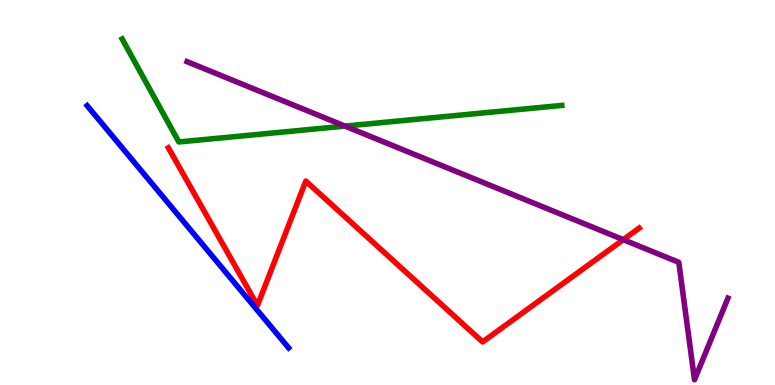[{'lines': ['blue', 'red'], 'intersections': []}, {'lines': ['green', 'red'], 'intersections': []}, {'lines': ['purple', 'red'], 'intersections': [{'x': 8.04, 'y': 3.78}]}, {'lines': ['blue', 'green'], 'intersections': []}, {'lines': ['blue', 'purple'], 'intersections': []}, {'lines': ['green', 'purple'], 'intersections': [{'x': 4.45, 'y': 6.72}]}]